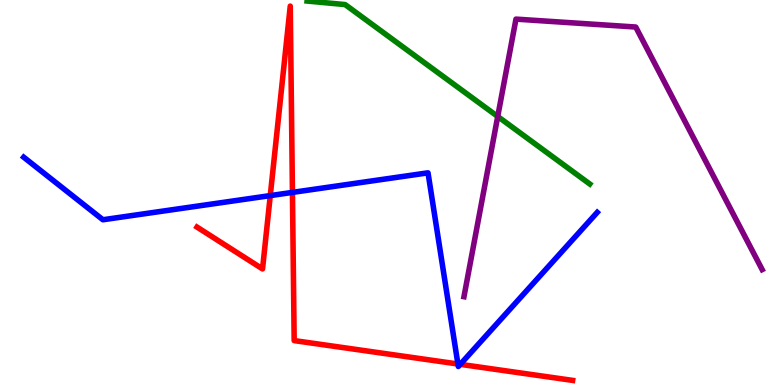[{'lines': ['blue', 'red'], 'intersections': [{'x': 3.49, 'y': 4.92}, {'x': 3.77, 'y': 5.0}, {'x': 5.91, 'y': 0.546}, {'x': 5.94, 'y': 0.537}]}, {'lines': ['green', 'red'], 'intersections': []}, {'lines': ['purple', 'red'], 'intersections': []}, {'lines': ['blue', 'green'], 'intersections': []}, {'lines': ['blue', 'purple'], 'intersections': []}, {'lines': ['green', 'purple'], 'intersections': [{'x': 6.42, 'y': 6.97}]}]